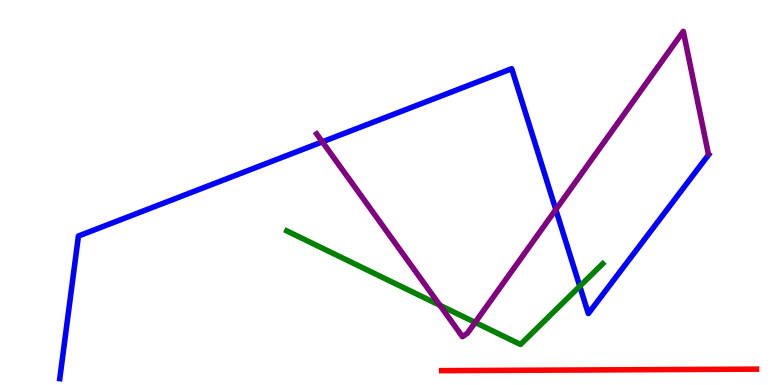[{'lines': ['blue', 'red'], 'intersections': []}, {'lines': ['green', 'red'], 'intersections': []}, {'lines': ['purple', 'red'], 'intersections': []}, {'lines': ['blue', 'green'], 'intersections': [{'x': 7.48, 'y': 2.57}]}, {'lines': ['blue', 'purple'], 'intersections': [{'x': 4.16, 'y': 6.32}, {'x': 7.17, 'y': 4.56}]}, {'lines': ['green', 'purple'], 'intersections': [{'x': 5.68, 'y': 2.07}, {'x': 6.13, 'y': 1.63}]}]